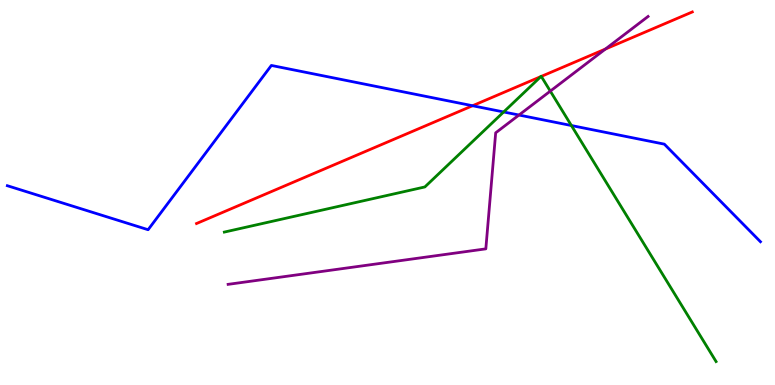[{'lines': ['blue', 'red'], 'intersections': [{'x': 6.1, 'y': 7.25}]}, {'lines': ['green', 'red'], 'intersections': [{'x': 6.98, 'y': 8.01}, {'x': 6.98, 'y': 8.02}]}, {'lines': ['purple', 'red'], 'intersections': [{'x': 7.81, 'y': 8.73}]}, {'lines': ['blue', 'green'], 'intersections': [{'x': 6.5, 'y': 7.09}, {'x': 7.37, 'y': 6.74}]}, {'lines': ['blue', 'purple'], 'intersections': [{'x': 6.7, 'y': 7.01}]}, {'lines': ['green', 'purple'], 'intersections': [{'x': 7.1, 'y': 7.63}]}]